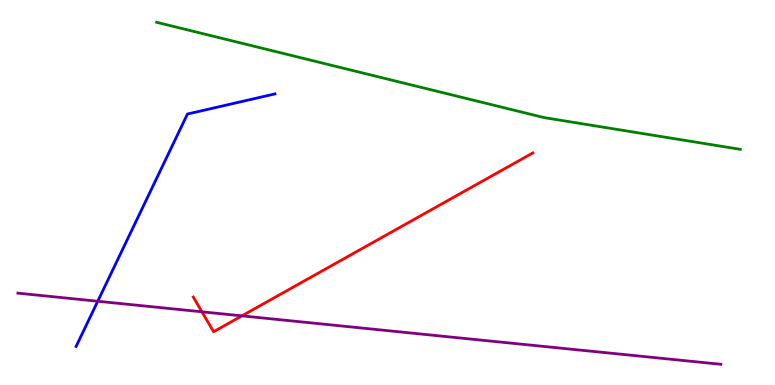[{'lines': ['blue', 'red'], 'intersections': []}, {'lines': ['green', 'red'], 'intersections': []}, {'lines': ['purple', 'red'], 'intersections': [{'x': 2.61, 'y': 1.9}, {'x': 3.12, 'y': 1.8}]}, {'lines': ['blue', 'green'], 'intersections': []}, {'lines': ['blue', 'purple'], 'intersections': [{'x': 1.26, 'y': 2.18}]}, {'lines': ['green', 'purple'], 'intersections': []}]